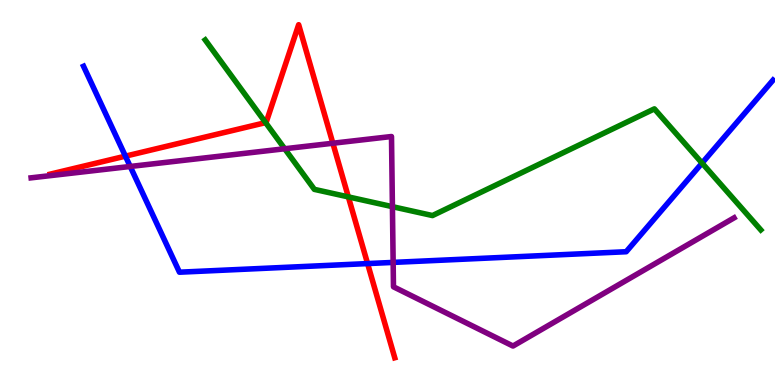[{'lines': ['blue', 'red'], 'intersections': [{'x': 1.62, 'y': 5.94}, {'x': 4.74, 'y': 3.15}]}, {'lines': ['green', 'red'], 'intersections': [{'x': 3.43, 'y': 6.82}, {'x': 4.49, 'y': 4.89}]}, {'lines': ['purple', 'red'], 'intersections': [{'x': 4.3, 'y': 6.28}]}, {'lines': ['blue', 'green'], 'intersections': [{'x': 9.06, 'y': 5.76}]}, {'lines': ['blue', 'purple'], 'intersections': [{'x': 1.68, 'y': 5.68}, {'x': 5.07, 'y': 3.18}]}, {'lines': ['green', 'purple'], 'intersections': [{'x': 3.67, 'y': 6.14}, {'x': 5.06, 'y': 4.63}]}]